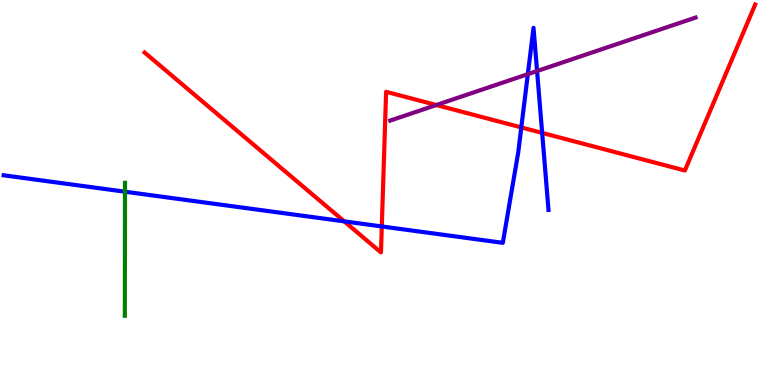[{'lines': ['blue', 'red'], 'intersections': [{'x': 4.44, 'y': 4.25}, {'x': 4.93, 'y': 4.12}, {'x': 6.73, 'y': 6.69}, {'x': 7.0, 'y': 6.55}]}, {'lines': ['green', 'red'], 'intersections': []}, {'lines': ['purple', 'red'], 'intersections': [{'x': 5.63, 'y': 7.27}]}, {'lines': ['blue', 'green'], 'intersections': [{'x': 1.61, 'y': 5.02}]}, {'lines': ['blue', 'purple'], 'intersections': [{'x': 6.81, 'y': 8.07}, {'x': 6.93, 'y': 8.15}]}, {'lines': ['green', 'purple'], 'intersections': []}]